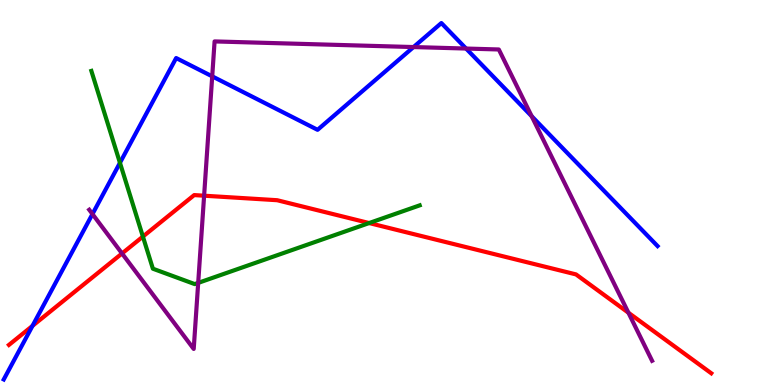[{'lines': ['blue', 'red'], 'intersections': [{'x': 0.419, 'y': 1.54}]}, {'lines': ['green', 'red'], 'intersections': [{'x': 1.84, 'y': 3.86}, {'x': 4.76, 'y': 4.21}]}, {'lines': ['purple', 'red'], 'intersections': [{'x': 1.57, 'y': 3.42}, {'x': 2.63, 'y': 4.92}, {'x': 8.11, 'y': 1.88}]}, {'lines': ['blue', 'green'], 'intersections': [{'x': 1.55, 'y': 5.77}]}, {'lines': ['blue', 'purple'], 'intersections': [{'x': 1.19, 'y': 4.44}, {'x': 2.74, 'y': 8.02}, {'x': 5.34, 'y': 8.78}, {'x': 6.01, 'y': 8.74}, {'x': 6.86, 'y': 6.98}]}, {'lines': ['green', 'purple'], 'intersections': [{'x': 2.56, 'y': 2.65}]}]